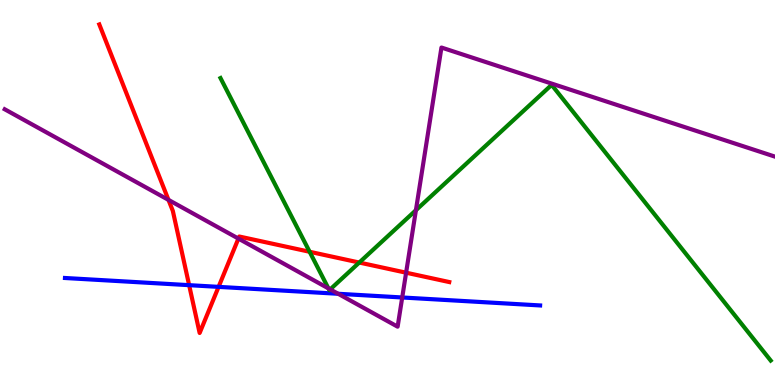[{'lines': ['blue', 'red'], 'intersections': [{'x': 2.44, 'y': 2.59}, {'x': 2.82, 'y': 2.55}]}, {'lines': ['green', 'red'], 'intersections': [{'x': 4.0, 'y': 3.46}, {'x': 4.64, 'y': 3.18}]}, {'lines': ['purple', 'red'], 'intersections': [{'x': 2.17, 'y': 4.81}, {'x': 3.08, 'y': 3.8}, {'x': 5.24, 'y': 2.92}]}, {'lines': ['blue', 'green'], 'intersections': []}, {'lines': ['blue', 'purple'], 'intersections': [{'x': 4.36, 'y': 2.37}, {'x': 5.19, 'y': 2.27}]}, {'lines': ['green', 'purple'], 'intersections': [{'x': 4.24, 'y': 2.51}, {'x': 4.26, 'y': 2.48}, {'x': 5.37, 'y': 4.54}]}]